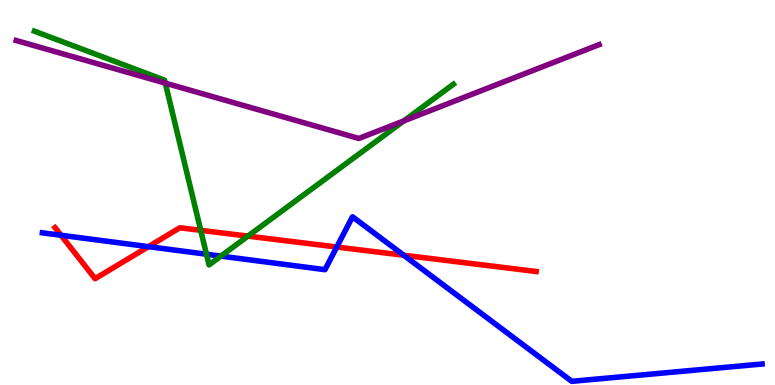[{'lines': ['blue', 'red'], 'intersections': [{'x': 0.787, 'y': 3.89}, {'x': 1.91, 'y': 3.59}, {'x': 4.35, 'y': 3.58}, {'x': 5.21, 'y': 3.37}]}, {'lines': ['green', 'red'], 'intersections': [{'x': 2.59, 'y': 4.02}, {'x': 3.2, 'y': 3.87}]}, {'lines': ['purple', 'red'], 'intersections': []}, {'lines': ['blue', 'green'], 'intersections': [{'x': 2.66, 'y': 3.4}, {'x': 2.85, 'y': 3.35}]}, {'lines': ['blue', 'purple'], 'intersections': []}, {'lines': ['green', 'purple'], 'intersections': [{'x': 2.13, 'y': 7.84}, {'x': 5.21, 'y': 6.86}]}]